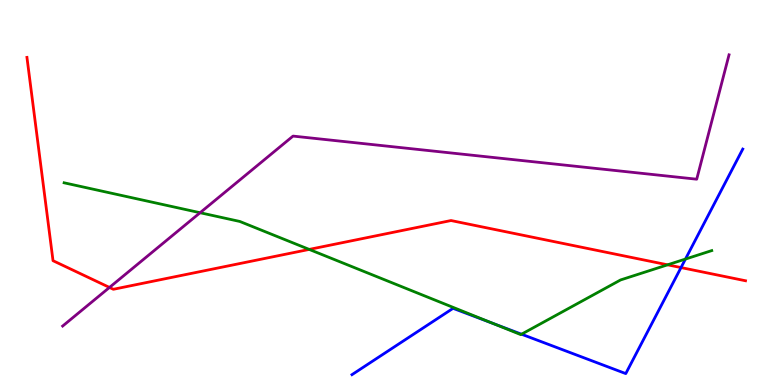[{'lines': ['blue', 'red'], 'intersections': [{'x': 8.79, 'y': 3.05}]}, {'lines': ['green', 'red'], 'intersections': [{'x': 3.99, 'y': 3.52}, {'x': 8.61, 'y': 3.12}]}, {'lines': ['purple', 'red'], 'intersections': [{'x': 1.41, 'y': 2.53}]}, {'lines': ['blue', 'green'], 'intersections': [{'x': 6.36, 'y': 1.6}, {'x': 6.73, 'y': 1.32}, {'x': 8.84, 'y': 3.27}]}, {'lines': ['blue', 'purple'], 'intersections': []}, {'lines': ['green', 'purple'], 'intersections': [{'x': 2.58, 'y': 4.47}]}]